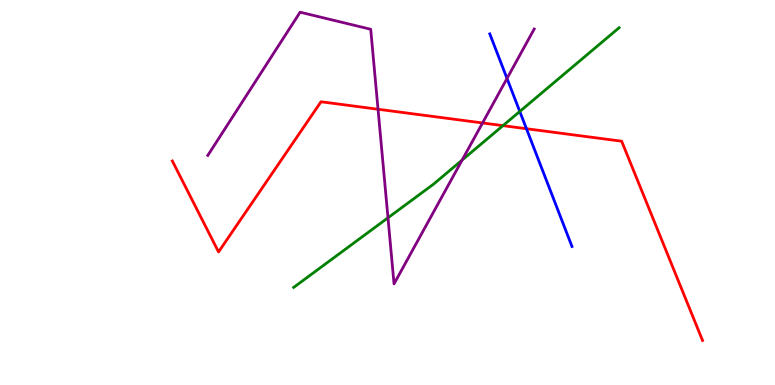[{'lines': ['blue', 'red'], 'intersections': [{'x': 6.79, 'y': 6.66}]}, {'lines': ['green', 'red'], 'intersections': [{'x': 6.49, 'y': 6.74}]}, {'lines': ['purple', 'red'], 'intersections': [{'x': 4.88, 'y': 7.16}, {'x': 6.23, 'y': 6.81}]}, {'lines': ['blue', 'green'], 'intersections': [{'x': 6.71, 'y': 7.1}]}, {'lines': ['blue', 'purple'], 'intersections': [{'x': 6.54, 'y': 7.96}]}, {'lines': ['green', 'purple'], 'intersections': [{'x': 5.01, 'y': 4.34}, {'x': 5.96, 'y': 5.84}]}]